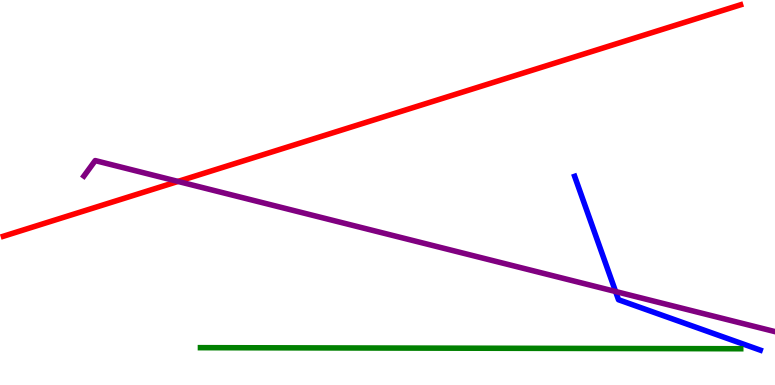[{'lines': ['blue', 'red'], 'intersections': []}, {'lines': ['green', 'red'], 'intersections': []}, {'lines': ['purple', 'red'], 'intersections': [{'x': 2.3, 'y': 5.29}]}, {'lines': ['blue', 'green'], 'intersections': []}, {'lines': ['blue', 'purple'], 'intersections': [{'x': 7.94, 'y': 2.43}]}, {'lines': ['green', 'purple'], 'intersections': []}]